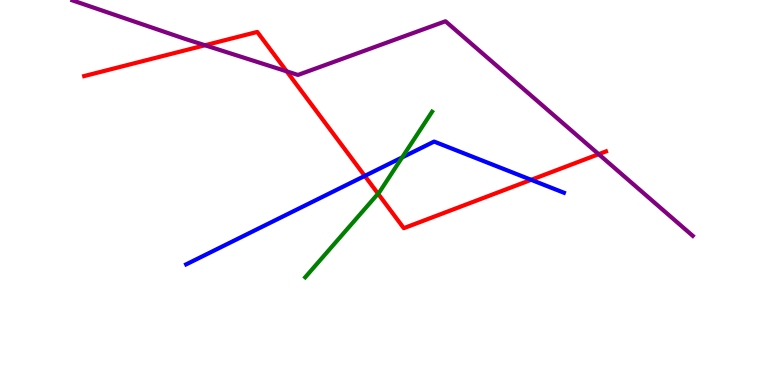[{'lines': ['blue', 'red'], 'intersections': [{'x': 4.71, 'y': 5.43}, {'x': 6.85, 'y': 5.33}]}, {'lines': ['green', 'red'], 'intersections': [{'x': 4.88, 'y': 4.97}]}, {'lines': ['purple', 'red'], 'intersections': [{'x': 2.65, 'y': 8.82}, {'x': 3.7, 'y': 8.15}, {'x': 7.72, 'y': 6.0}]}, {'lines': ['blue', 'green'], 'intersections': [{'x': 5.19, 'y': 5.91}]}, {'lines': ['blue', 'purple'], 'intersections': []}, {'lines': ['green', 'purple'], 'intersections': []}]